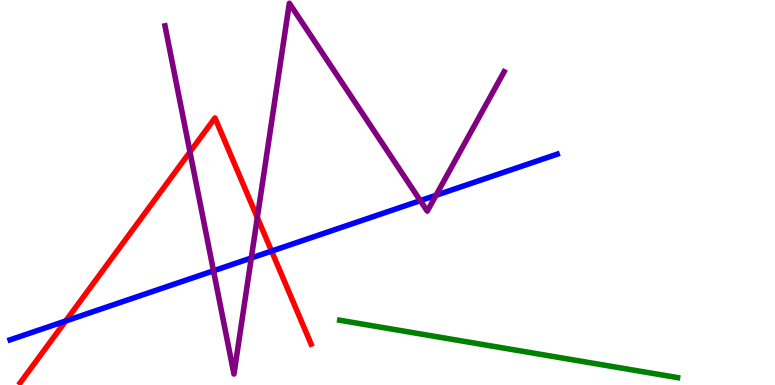[{'lines': ['blue', 'red'], 'intersections': [{'x': 0.847, 'y': 1.66}, {'x': 3.5, 'y': 3.48}]}, {'lines': ['green', 'red'], 'intersections': []}, {'lines': ['purple', 'red'], 'intersections': [{'x': 2.45, 'y': 6.05}, {'x': 3.32, 'y': 4.35}]}, {'lines': ['blue', 'green'], 'intersections': []}, {'lines': ['blue', 'purple'], 'intersections': [{'x': 2.75, 'y': 2.97}, {'x': 3.24, 'y': 3.3}, {'x': 5.42, 'y': 4.79}, {'x': 5.63, 'y': 4.93}]}, {'lines': ['green', 'purple'], 'intersections': []}]